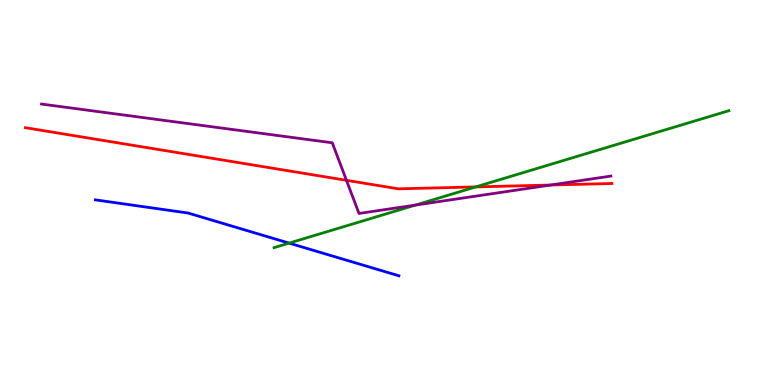[{'lines': ['blue', 'red'], 'intersections': []}, {'lines': ['green', 'red'], 'intersections': [{'x': 6.14, 'y': 5.15}]}, {'lines': ['purple', 'red'], 'intersections': [{'x': 4.47, 'y': 5.32}, {'x': 7.1, 'y': 5.19}]}, {'lines': ['blue', 'green'], 'intersections': [{'x': 3.73, 'y': 3.69}]}, {'lines': ['blue', 'purple'], 'intersections': []}, {'lines': ['green', 'purple'], 'intersections': [{'x': 5.36, 'y': 4.67}]}]